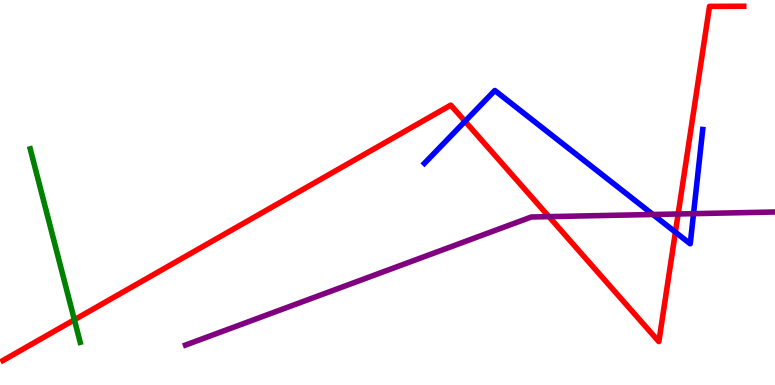[{'lines': ['blue', 'red'], 'intersections': [{'x': 6.0, 'y': 6.85}, {'x': 8.71, 'y': 3.97}]}, {'lines': ['green', 'red'], 'intersections': [{'x': 0.96, 'y': 1.69}]}, {'lines': ['purple', 'red'], 'intersections': [{'x': 7.08, 'y': 4.37}, {'x': 8.75, 'y': 4.44}]}, {'lines': ['blue', 'green'], 'intersections': []}, {'lines': ['blue', 'purple'], 'intersections': [{'x': 8.42, 'y': 4.43}, {'x': 8.95, 'y': 4.45}]}, {'lines': ['green', 'purple'], 'intersections': []}]